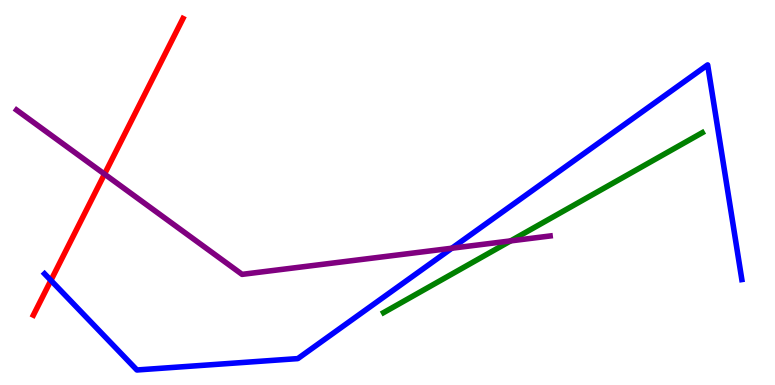[{'lines': ['blue', 'red'], 'intersections': [{'x': 0.657, 'y': 2.72}]}, {'lines': ['green', 'red'], 'intersections': []}, {'lines': ['purple', 'red'], 'intersections': [{'x': 1.35, 'y': 5.48}]}, {'lines': ['blue', 'green'], 'intersections': []}, {'lines': ['blue', 'purple'], 'intersections': [{'x': 5.83, 'y': 3.55}]}, {'lines': ['green', 'purple'], 'intersections': [{'x': 6.59, 'y': 3.74}]}]